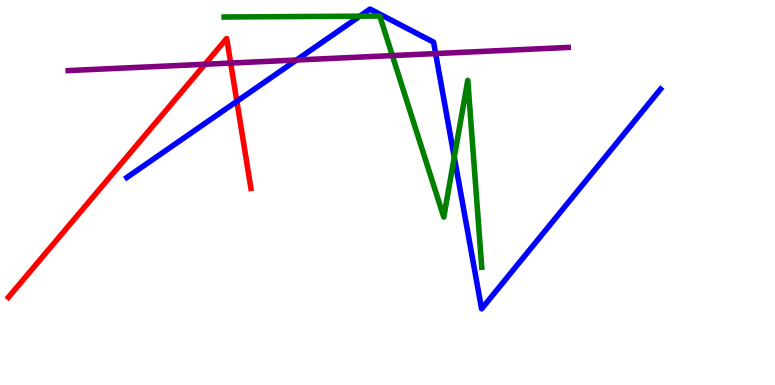[{'lines': ['blue', 'red'], 'intersections': [{'x': 3.06, 'y': 7.37}]}, {'lines': ['green', 'red'], 'intersections': []}, {'lines': ['purple', 'red'], 'intersections': [{'x': 2.64, 'y': 8.33}, {'x': 2.98, 'y': 8.36}]}, {'lines': ['blue', 'green'], 'intersections': [{'x': 4.64, 'y': 9.58}, {'x': 5.86, 'y': 5.92}]}, {'lines': ['blue', 'purple'], 'intersections': [{'x': 3.83, 'y': 8.44}, {'x': 5.62, 'y': 8.61}]}, {'lines': ['green', 'purple'], 'intersections': [{'x': 5.06, 'y': 8.56}]}]